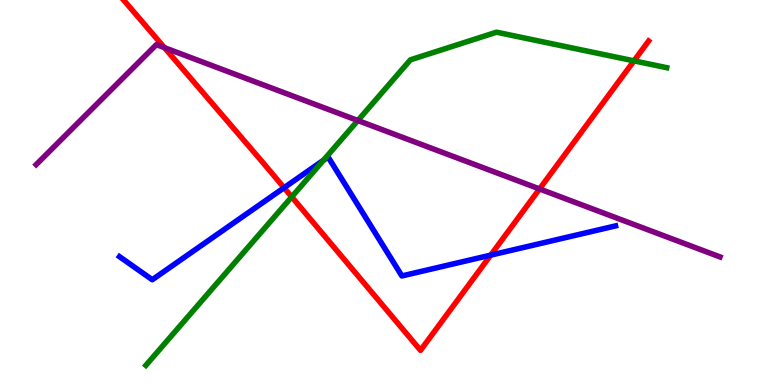[{'lines': ['blue', 'red'], 'intersections': [{'x': 3.67, 'y': 5.12}, {'x': 6.33, 'y': 3.37}]}, {'lines': ['green', 'red'], 'intersections': [{'x': 3.76, 'y': 4.89}, {'x': 8.18, 'y': 8.42}]}, {'lines': ['purple', 'red'], 'intersections': [{'x': 2.12, 'y': 8.76}, {'x': 6.96, 'y': 5.09}]}, {'lines': ['blue', 'green'], 'intersections': [{'x': 4.17, 'y': 5.84}]}, {'lines': ['blue', 'purple'], 'intersections': []}, {'lines': ['green', 'purple'], 'intersections': [{'x': 4.62, 'y': 6.87}]}]